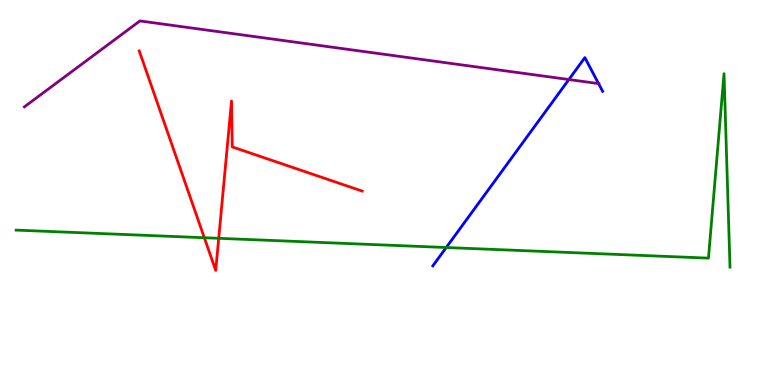[{'lines': ['blue', 'red'], 'intersections': []}, {'lines': ['green', 'red'], 'intersections': [{'x': 2.64, 'y': 3.83}, {'x': 2.82, 'y': 3.81}]}, {'lines': ['purple', 'red'], 'intersections': []}, {'lines': ['blue', 'green'], 'intersections': [{'x': 5.76, 'y': 3.57}]}, {'lines': ['blue', 'purple'], 'intersections': [{'x': 7.34, 'y': 7.93}, {'x': 7.72, 'y': 7.83}]}, {'lines': ['green', 'purple'], 'intersections': []}]